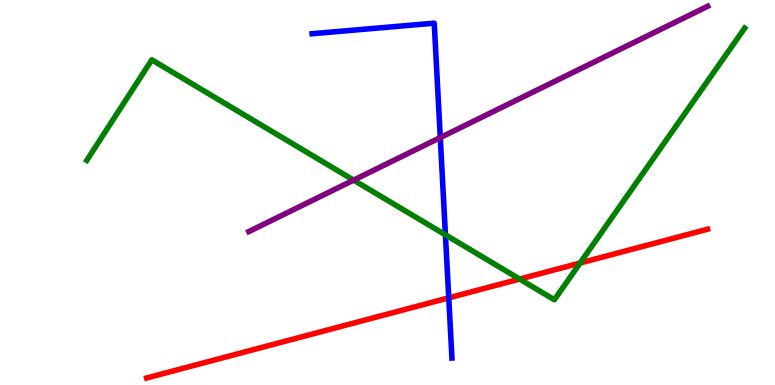[{'lines': ['blue', 'red'], 'intersections': [{'x': 5.79, 'y': 2.26}]}, {'lines': ['green', 'red'], 'intersections': [{'x': 6.7, 'y': 2.75}, {'x': 7.49, 'y': 3.17}]}, {'lines': ['purple', 'red'], 'intersections': []}, {'lines': ['blue', 'green'], 'intersections': [{'x': 5.75, 'y': 3.9}]}, {'lines': ['blue', 'purple'], 'intersections': [{'x': 5.68, 'y': 6.43}]}, {'lines': ['green', 'purple'], 'intersections': [{'x': 4.56, 'y': 5.32}]}]